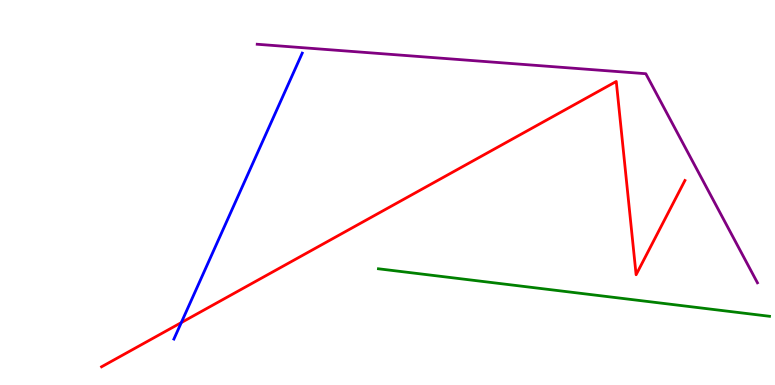[{'lines': ['blue', 'red'], 'intersections': [{'x': 2.34, 'y': 1.62}]}, {'lines': ['green', 'red'], 'intersections': []}, {'lines': ['purple', 'red'], 'intersections': []}, {'lines': ['blue', 'green'], 'intersections': []}, {'lines': ['blue', 'purple'], 'intersections': []}, {'lines': ['green', 'purple'], 'intersections': []}]